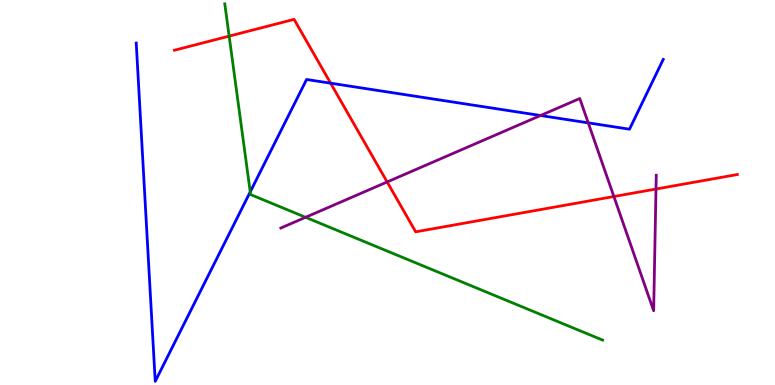[{'lines': ['blue', 'red'], 'intersections': [{'x': 4.27, 'y': 7.84}]}, {'lines': ['green', 'red'], 'intersections': [{'x': 2.96, 'y': 9.06}]}, {'lines': ['purple', 'red'], 'intersections': [{'x': 5.0, 'y': 5.27}, {'x': 7.92, 'y': 4.9}, {'x': 8.46, 'y': 5.09}]}, {'lines': ['blue', 'green'], 'intersections': [{'x': 3.23, 'y': 5.02}]}, {'lines': ['blue', 'purple'], 'intersections': [{'x': 6.97, 'y': 7.0}, {'x': 7.59, 'y': 6.81}]}, {'lines': ['green', 'purple'], 'intersections': [{'x': 3.94, 'y': 4.36}]}]